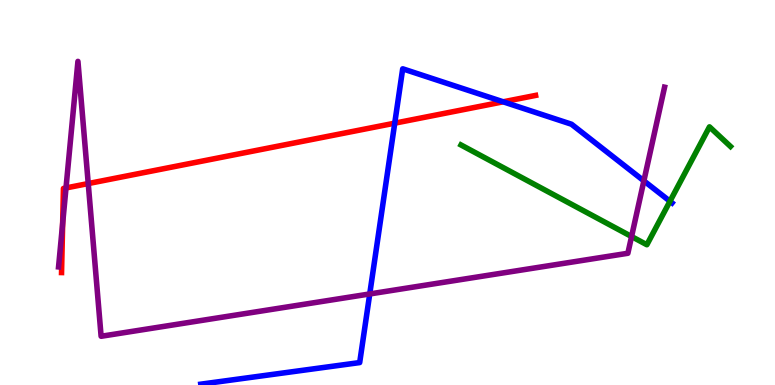[{'lines': ['blue', 'red'], 'intersections': [{'x': 5.09, 'y': 6.8}, {'x': 6.49, 'y': 7.36}]}, {'lines': ['green', 'red'], 'intersections': []}, {'lines': ['purple', 'red'], 'intersections': [{'x': 0.808, 'y': 4.2}, {'x': 0.852, 'y': 5.12}, {'x': 1.14, 'y': 5.23}]}, {'lines': ['blue', 'green'], 'intersections': [{'x': 8.64, 'y': 4.77}]}, {'lines': ['blue', 'purple'], 'intersections': [{'x': 4.77, 'y': 2.36}, {'x': 8.31, 'y': 5.3}]}, {'lines': ['green', 'purple'], 'intersections': [{'x': 8.15, 'y': 3.86}]}]